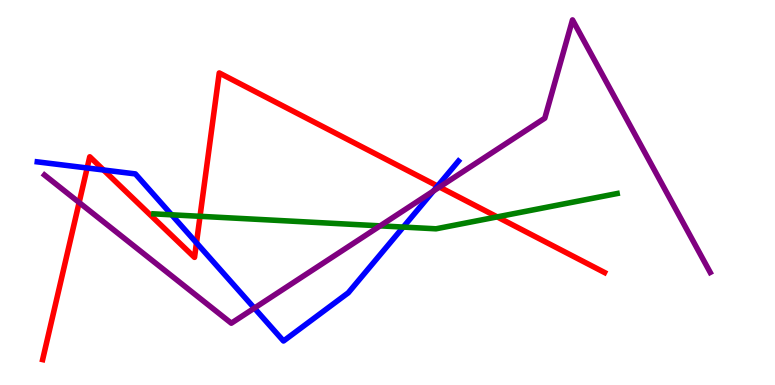[{'lines': ['blue', 'red'], 'intersections': [{'x': 1.12, 'y': 5.64}, {'x': 1.34, 'y': 5.58}, {'x': 2.54, 'y': 3.69}, {'x': 5.65, 'y': 5.17}]}, {'lines': ['green', 'red'], 'intersections': [{'x': 2.58, 'y': 4.38}, {'x': 6.42, 'y': 4.37}]}, {'lines': ['purple', 'red'], 'intersections': [{'x': 1.02, 'y': 4.74}, {'x': 5.67, 'y': 5.14}]}, {'lines': ['blue', 'green'], 'intersections': [{'x': 2.21, 'y': 4.42}, {'x': 5.2, 'y': 4.1}]}, {'lines': ['blue', 'purple'], 'intersections': [{'x': 3.28, 'y': 2.0}, {'x': 5.59, 'y': 5.04}]}, {'lines': ['green', 'purple'], 'intersections': [{'x': 4.91, 'y': 4.13}]}]